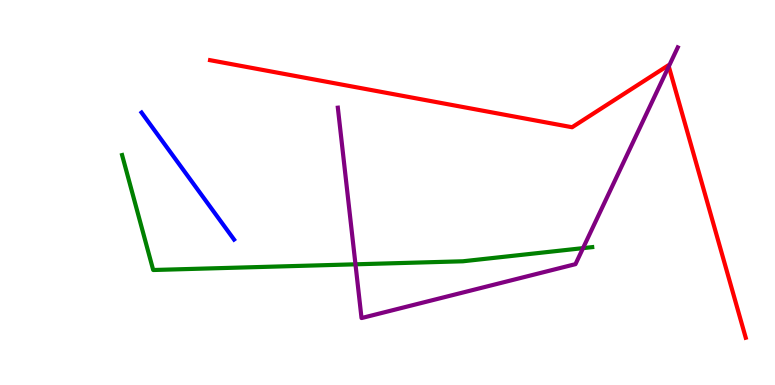[{'lines': ['blue', 'red'], 'intersections': []}, {'lines': ['green', 'red'], 'intersections': []}, {'lines': ['purple', 'red'], 'intersections': [{'x': 8.63, 'y': 8.27}]}, {'lines': ['blue', 'green'], 'intersections': []}, {'lines': ['blue', 'purple'], 'intersections': []}, {'lines': ['green', 'purple'], 'intersections': [{'x': 4.59, 'y': 3.13}, {'x': 7.52, 'y': 3.55}]}]